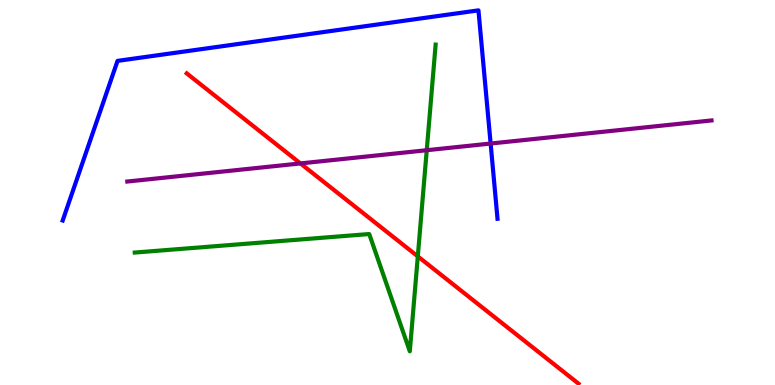[{'lines': ['blue', 'red'], 'intersections': []}, {'lines': ['green', 'red'], 'intersections': [{'x': 5.39, 'y': 3.34}]}, {'lines': ['purple', 'red'], 'intersections': [{'x': 3.88, 'y': 5.76}]}, {'lines': ['blue', 'green'], 'intersections': []}, {'lines': ['blue', 'purple'], 'intersections': [{'x': 6.33, 'y': 6.27}]}, {'lines': ['green', 'purple'], 'intersections': [{'x': 5.51, 'y': 6.1}]}]